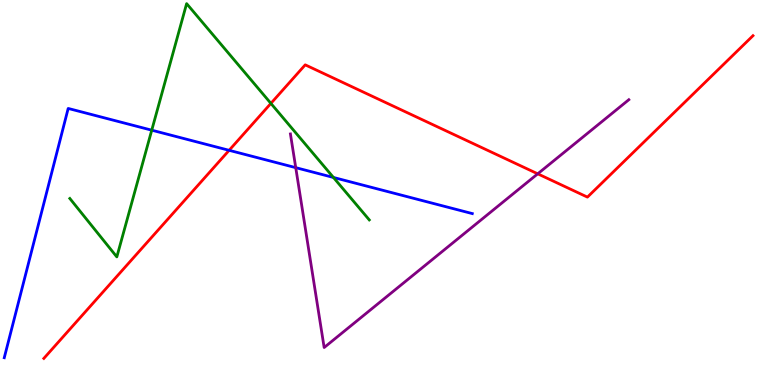[{'lines': ['blue', 'red'], 'intersections': [{'x': 2.96, 'y': 6.1}]}, {'lines': ['green', 'red'], 'intersections': [{'x': 3.5, 'y': 7.31}]}, {'lines': ['purple', 'red'], 'intersections': [{'x': 6.94, 'y': 5.49}]}, {'lines': ['blue', 'green'], 'intersections': [{'x': 1.96, 'y': 6.62}, {'x': 4.3, 'y': 5.39}]}, {'lines': ['blue', 'purple'], 'intersections': [{'x': 3.82, 'y': 5.65}]}, {'lines': ['green', 'purple'], 'intersections': []}]